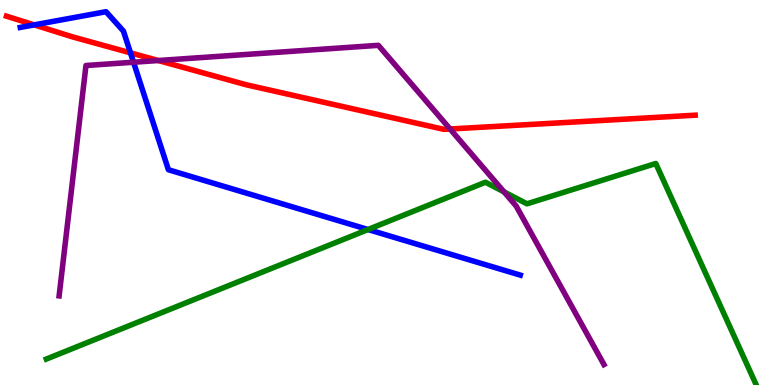[{'lines': ['blue', 'red'], 'intersections': [{'x': 0.442, 'y': 9.35}, {'x': 1.68, 'y': 8.63}]}, {'lines': ['green', 'red'], 'intersections': []}, {'lines': ['purple', 'red'], 'intersections': [{'x': 2.04, 'y': 8.43}, {'x': 5.81, 'y': 6.65}]}, {'lines': ['blue', 'green'], 'intersections': [{'x': 4.75, 'y': 4.04}]}, {'lines': ['blue', 'purple'], 'intersections': [{'x': 1.72, 'y': 8.38}]}, {'lines': ['green', 'purple'], 'intersections': [{'x': 6.5, 'y': 5.02}]}]